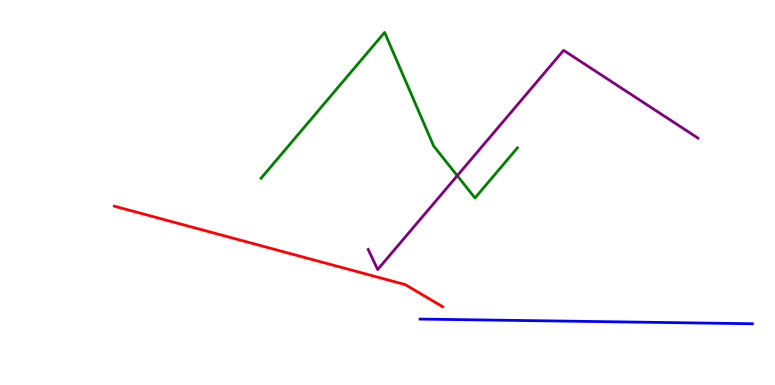[{'lines': ['blue', 'red'], 'intersections': []}, {'lines': ['green', 'red'], 'intersections': []}, {'lines': ['purple', 'red'], 'intersections': []}, {'lines': ['blue', 'green'], 'intersections': []}, {'lines': ['blue', 'purple'], 'intersections': []}, {'lines': ['green', 'purple'], 'intersections': [{'x': 5.9, 'y': 5.44}]}]